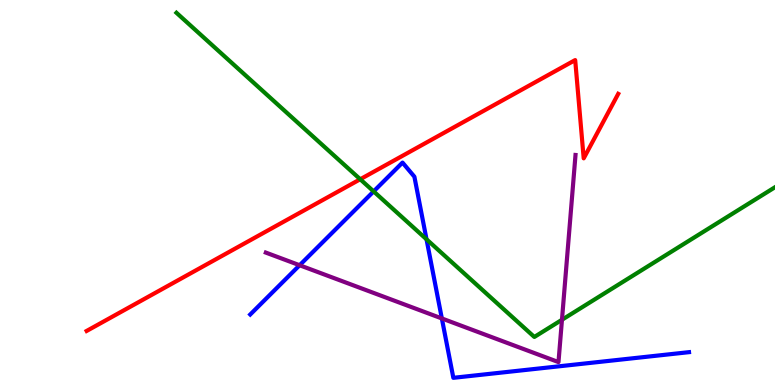[{'lines': ['blue', 'red'], 'intersections': []}, {'lines': ['green', 'red'], 'intersections': [{'x': 4.65, 'y': 5.34}]}, {'lines': ['purple', 'red'], 'intersections': []}, {'lines': ['blue', 'green'], 'intersections': [{'x': 4.82, 'y': 5.03}, {'x': 5.5, 'y': 3.78}]}, {'lines': ['blue', 'purple'], 'intersections': [{'x': 3.87, 'y': 3.11}, {'x': 5.7, 'y': 1.73}]}, {'lines': ['green', 'purple'], 'intersections': [{'x': 7.25, 'y': 1.69}]}]